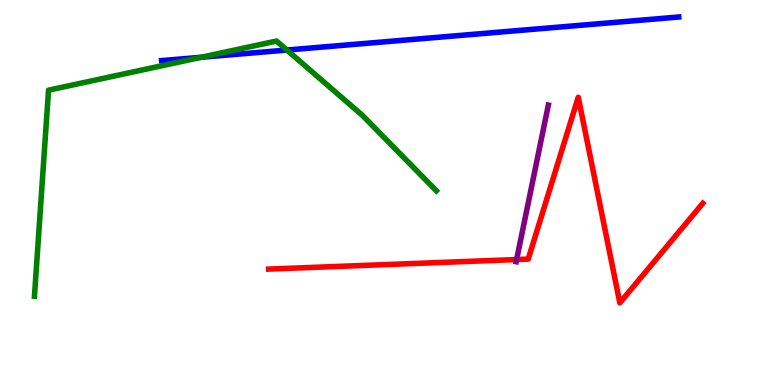[{'lines': ['blue', 'red'], 'intersections': []}, {'lines': ['green', 'red'], 'intersections': []}, {'lines': ['purple', 'red'], 'intersections': [{'x': 6.67, 'y': 3.26}]}, {'lines': ['blue', 'green'], 'intersections': [{'x': 2.6, 'y': 8.51}, {'x': 3.7, 'y': 8.7}]}, {'lines': ['blue', 'purple'], 'intersections': []}, {'lines': ['green', 'purple'], 'intersections': []}]